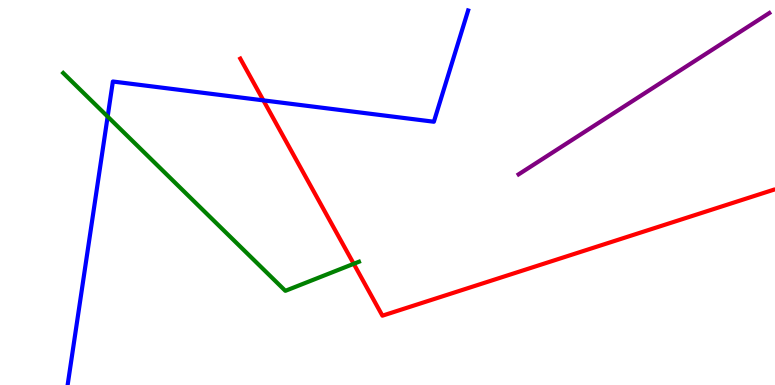[{'lines': ['blue', 'red'], 'intersections': [{'x': 3.4, 'y': 7.39}]}, {'lines': ['green', 'red'], 'intersections': [{'x': 4.56, 'y': 3.15}]}, {'lines': ['purple', 'red'], 'intersections': []}, {'lines': ['blue', 'green'], 'intersections': [{'x': 1.39, 'y': 6.97}]}, {'lines': ['blue', 'purple'], 'intersections': []}, {'lines': ['green', 'purple'], 'intersections': []}]